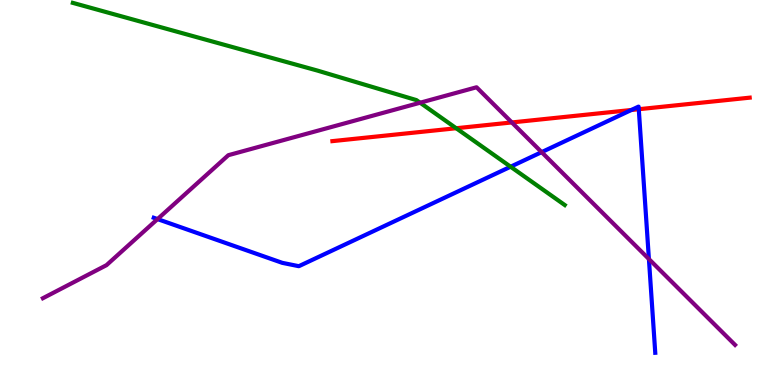[{'lines': ['blue', 'red'], 'intersections': [{'x': 8.15, 'y': 7.14}, {'x': 8.24, 'y': 7.16}]}, {'lines': ['green', 'red'], 'intersections': [{'x': 5.89, 'y': 6.67}]}, {'lines': ['purple', 'red'], 'intersections': [{'x': 6.6, 'y': 6.82}]}, {'lines': ['blue', 'green'], 'intersections': [{'x': 6.59, 'y': 5.67}]}, {'lines': ['blue', 'purple'], 'intersections': [{'x': 2.03, 'y': 4.31}, {'x': 6.99, 'y': 6.05}, {'x': 8.37, 'y': 3.27}]}, {'lines': ['green', 'purple'], 'intersections': [{'x': 5.42, 'y': 7.33}]}]